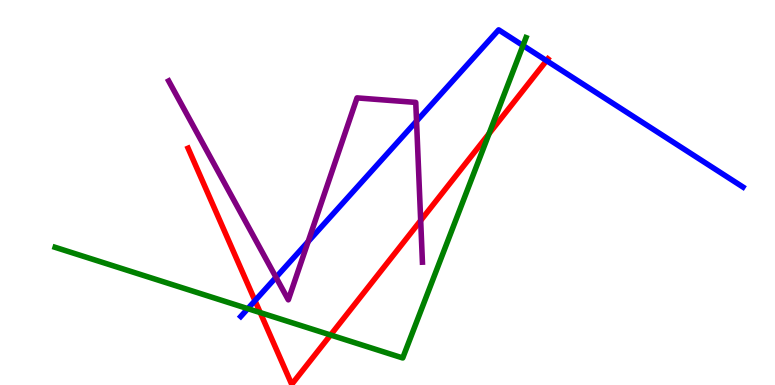[{'lines': ['blue', 'red'], 'intersections': [{'x': 3.29, 'y': 2.19}, {'x': 7.05, 'y': 8.42}]}, {'lines': ['green', 'red'], 'intersections': [{'x': 3.36, 'y': 1.88}, {'x': 4.27, 'y': 1.3}, {'x': 6.31, 'y': 6.53}]}, {'lines': ['purple', 'red'], 'intersections': [{'x': 5.43, 'y': 4.27}]}, {'lines': ['blue', 'green'], 'intersections': [{'x': 3.2, 'y': 1.98}, {'x': 6.75, 'y': 8.82}]}, {'lines': ['blue', 'purple'], 'intersections': [{'x': 3.56, 'y': 2.8}, {'x': 3.98, 'y': 3.72}, {'x': 5.37, 'y': 6.85}]}, {'lines': ['green', 'purple'], 'intersections': []}]